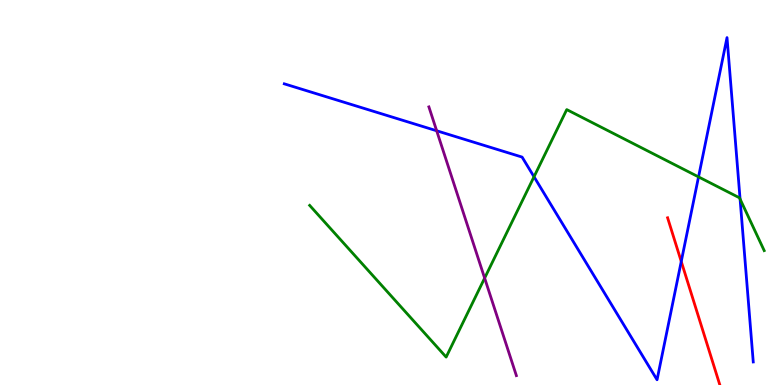[{'lines': ['blue', 'red'], 'intersections': [{'x': 8.79, 'y': 3.21}]}, {'lines': ['green', 'red'], 'intersections': []}, {'lines': ['purple', 'red'], 'intersections': []}, {'lines': ['blue', 'green'], 'intersections': [{'x': 6.89, 'y': 5.41}, {'x': 9.01, 'y': 5.41}, {'x': 9.55, 'y': 4.83}]}, {'lines': ['blue', 'purple'], 'intersections': [{'x': 5.63, 'y': 6.6}]}, {'lines': ['green', 'purple'], 'intersections': [{'x': 6.25, 'y': 2.78}]}]